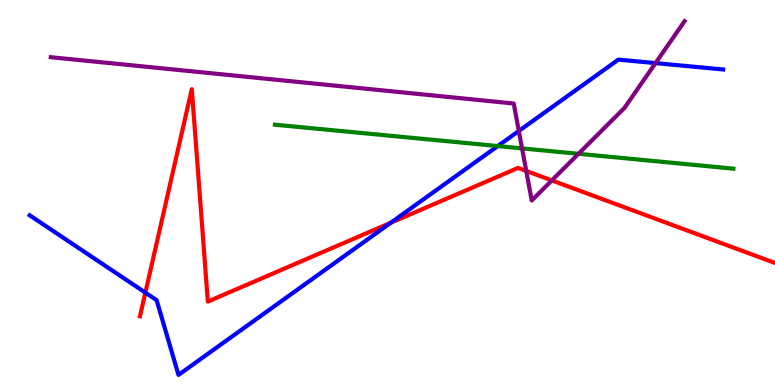[{'lines': ['blue', 'red'], 'intersections': [{'x': 1.88, 'y': 2.4}, {'x': 5.04, 'y': 4.21}]}, {'lines': ['green', 'red'], 'intersections': []}, {'lines': ['purple', 'red'], 'intersections': [{'x': 6.79, 'y': 5.56}, {'x': 7.12, 'y': 5.31}]}, {'lines': ['blue', 'green'], 'intersections': [{'x': 6.42, 'y': 6.21}]}, {'lines': ['blue', 'purple'], 'intersections': [{'x': 6.69, 'y': 6.6}, {'x': 8.46, 'y': 8.36}]}, {'lines': ['green', 'purple'], 'intersections': [{'x': 6.74, 'y': 6.15}, {'x': 7.46, 'y': 6.01}]}]